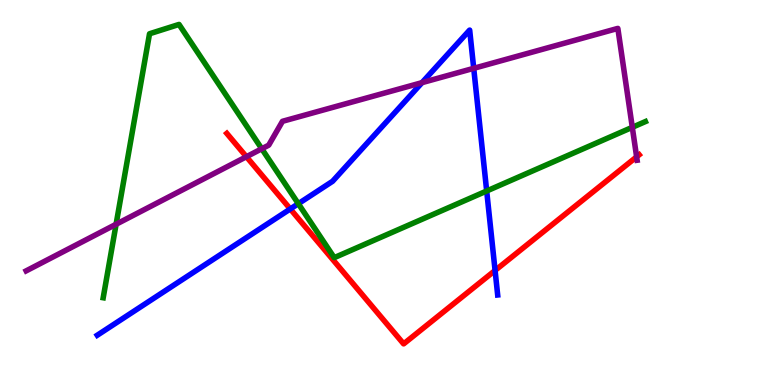[{'lines': ['blue', 'red'], 'intersections': [{'x': 3.75, 'y': 4.57}, {'x': 6.39, 'y': 2.98}]}, {'lines': ['green', 'red'], 'intersections': []}, {'lines': ['purple', 'red'], 'intersections': [{'x': 3.18, 'y': 5.93}, {'x': 8.21, 'y': 5.93}]}, {'lines': ['blue', 'green'], 'intersections': [{'x': 3.85, 'y': 4.71}, {'x': 6.28, 'y': 5.04}]}, {'lines': ['blue', 'purple'], 'intersections': [{'x': 5.45, 'y': 7.85}, {'x': 6.11, 'y': 8.23}]}, {'lines': ['green', 'purple'], 'intersections': [{'x': 1.5, 'y': 4.18}, {'x': 3.38, 'y': 6.14}, {'x': 8.16, 'y': 6.69}]}]